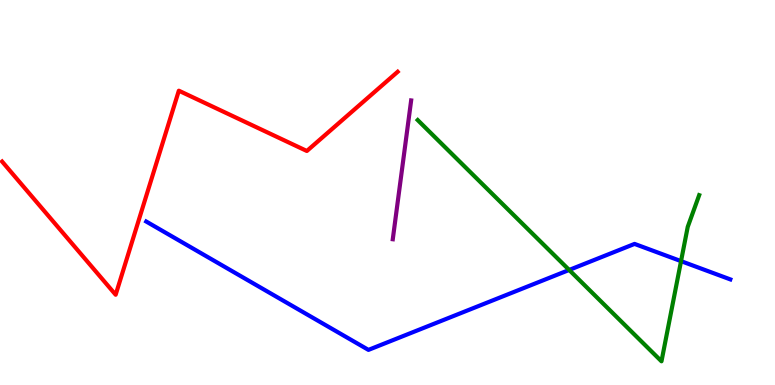[{'lines': ['blue', 'red'], 'intersections': []}, {'lines': ['green', 'red'], 'intersections': []}, {'lines': ['purple', 'red'], 'intersections': []}, {'lines': ['blue', 'green'], 'intersections': [{'x': 7.34, 'y': 2.99}, {'x': 8.79, 'y': 3.22}]}, {'lines': ['blue', 'purple'], 'intersections': []}, {'lines': ['green', 'purple'], 'intersections': []}]